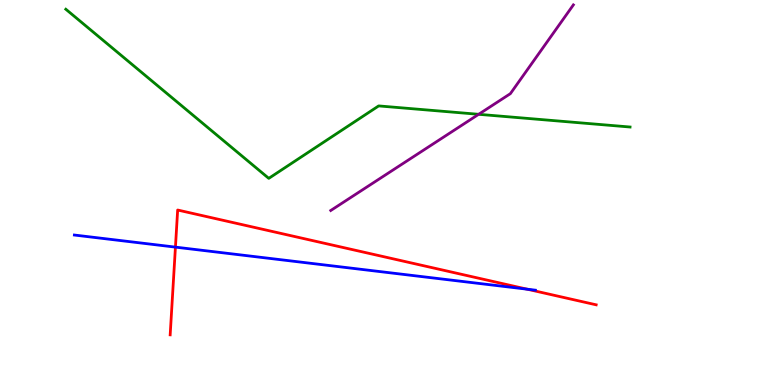[{'lines': ['blue', 'red'], 'intersections': [{'x': 2.26, 'y': 3.58}, {'x': 6.8, 'y': 2.49}]}, {'lines': ['green', 'red'], 'intersections': []}, {'lines': ['purple', 'red'], 'intersections': []}, {'lines': ['blue', 'green'], 'intersections': []}, {'lines': ['blue', 'purple'], 'intersections': []}, {'lines': ['green', 'purple'], 'intersections': [{'x': 6.18, 'y': 7.03}]}]